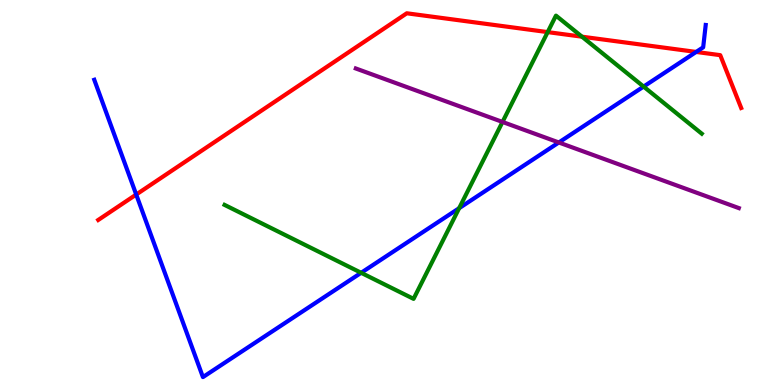[{'lines': ['blue', 'red'], 'intersections': [{'x': 1.76, 'y': 4.95}, {'x': 8.98, 'y': 8.65}]}, {'lines': ['green', 'red'], 'intersections': [{'x': 7.07, 'y': 9.17}, {'x': 7.51, 'y': 9.05}]}, {'lines': ['purple', 'red'], 'intersections': []}, {'lines': ['blue', 'green'], 'intersections': [{'x': 4.66, 'y': 2.91}, {'x': 5.92, 'y': 4.59}, {'x': 8.3, 'y': 7.75}]}, {'lines': ['blue', 'purple'], 'intersections': [{'x': 7.21, 'y': 6.3}]}, {'lines': ['green', 'purple'], 'intersections': [{'x': 6.48, 'y': 6.83}]}]